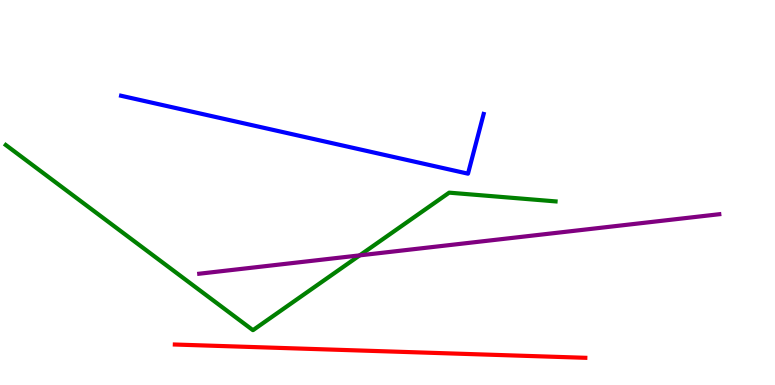[{'lines': ['blue', 'red'], 'intersections': []}, {'lines': ['green', 'red'], 'intersections': []}, {'lines': ['purple', 'red'], 'intersections': []}, {'lines': ['blue', 'green'], 'intersections': []}, {'lines': ['blue', 'purple'], 'intersections': []}, {'lines': ['green', 'purple'], 'intersections': [{'x': 4.64, 'y': 3.37}]}]